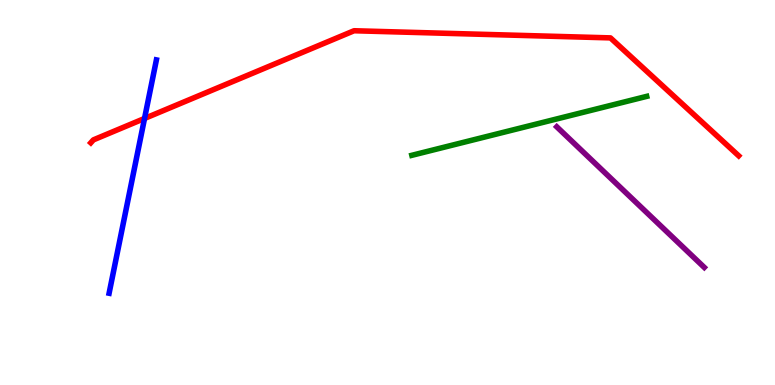[{'lines': ['blue', 'red'], 'intersections': [{'x': 1.86, 'y': 6.92}]}, {'lines': ['green', 'red'], 'intersections': []}, {'lines': ['purple', 'red'], 'intersections': []}, {'lines': ['blue', 'green'], 'intersections': []}, {'lines': ['blue', 'purple'], 'intersections': []}, {'lines': ['green', 'purple'], 'intersections': []}]